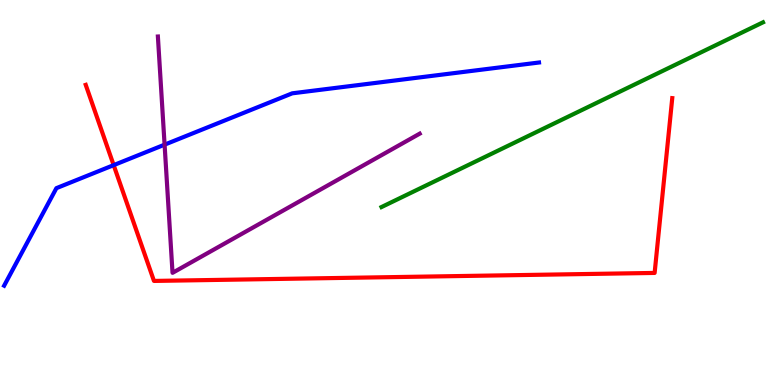[{'lines': ['blue', 'red'], 'intersections': [{'x': 1.47, 'y': 5.71}]}, {'lines': ['green', 'red'], 'intersections': []}, {'lines': ['purple', 'red'], 'intersections': []}, {'lines': ['blue', 'green'], 'intersections': []}, {'lines': ['blue', 'purple'], 'intersections': [{'x': 2.12, 'y': 6.24}]}, {'lines': ['green', 'purple'], 'intersections': []}]